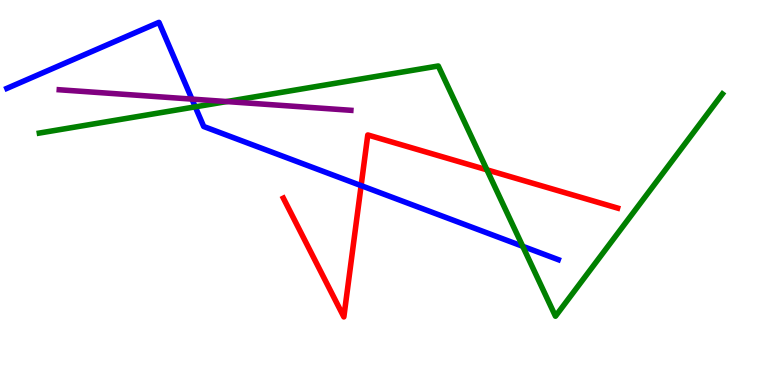[{'lines': ['blue', 'red'], 'intersections': [{'x': 4.66, 'y': 5.18}]}, {'lines': ['green', 'red'], 'intersections': [{'x': 6.28, 'y': 5.59}]}, {'lines': ['purple', 'red'], 'intersections': []}, {'lines': ['blue', 'green'], 'intersections': [{'x': 2.52, 'y': 7.22}, {'x': 6.74, 'y': 3.6}]}, {'lines': ['blue', 'purple'], 'intersections': [{'x': 2.48, 'y': 7.43}]}, {'lines': ['green', 'purple'], 'intersections': [{'x': 2.93, 'y': 7.36}]}]